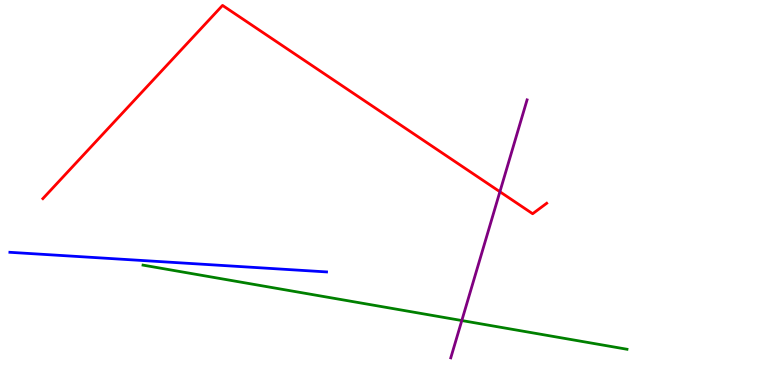[{'lines': ['blue', 'red'], 'intersections': []}, {'lines': ['green', 'red'], 'intersections': []}, {'lines': ['purple', 'red'], 'intersections': [{'x': 6.45, 'y': 5.02}]}, {'lines': ['blue', 'green'], 'intersections': []}, {'lines': ['blue', 'purple'], 'intersections': []}, {'lines': ['green', 'purple'], 'intersections': [{'x': 5.96, 'y': 1.67}]}]